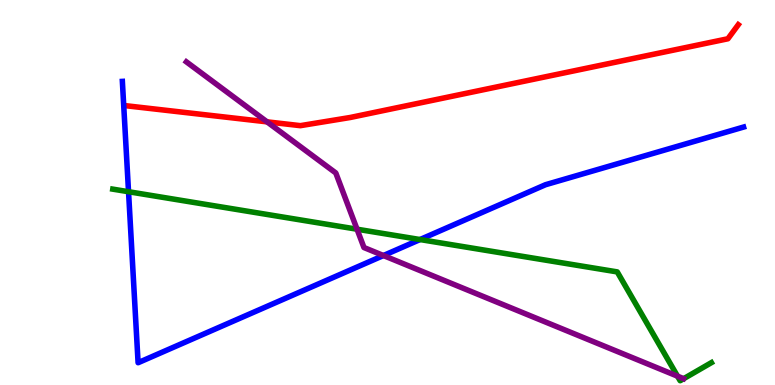[{'lines': ['blue', 'red'], 'intersections': []}, {'lines': ['green', 'red'], 'intersections': []}, {'lines': ['purple', 'red'], 'intersections': [{'x': 3.45, 'y': 6.84}]}, {'lines': ['blue', 'green'], 'intersections': [{'x': 1.66, 'y': 5.02}, {'x': 5.42, 'y': 3.78}]}, {'lines': ['blue', 'purple'], 'intersections': [{'x': 4.95, 'y': 3.36}]}, {'lines': ['green', 'purple'], 'intersections': [{'x': 4.61, 'y': 4.05}, {'x': 8.74, 'y': 0.229}]}]